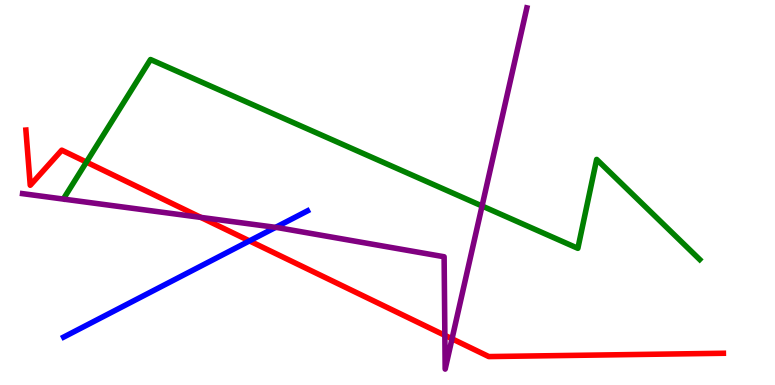[{'lines': ['blue', 'red'], 'intersections': [{'x': 3.22, 'y': 3.74}]}, {'lines': ['green', 'red'], 'intersections': [{'x': 1.12, 'y': 5.79}]}, {'lines': ['purple', 'red'], 'intersections': [{'x': 2.59, 'y': 4.35}, {'x': 5.74, 'y': 1.29}, {'x': 5.83, 'y': 1.2}]}, {'lines': ['blue', 'green'], 'intersections': []}, {'lines': ['blue', 'purple'], 'intersections': [{'x': 3.56, 'y': 4.09}]}, {'lines': ['green', 'purple'], 'intersections': [{'x': 6.22, 'y': 4.65}]}]